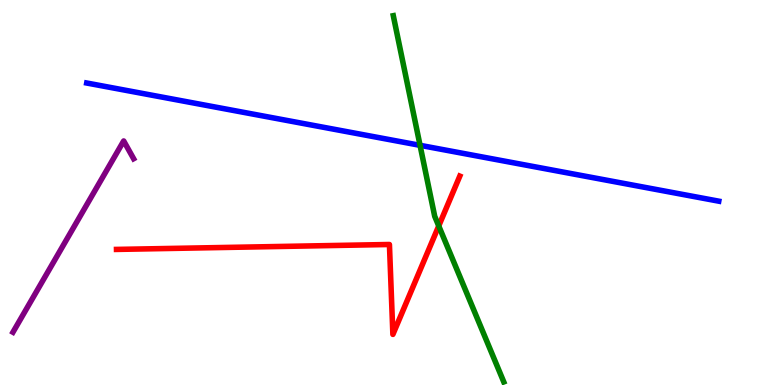[{'lines': ['blue', 'red'], 'intersections': []}, {'lines': ['green', 'red'], 'intersections': [{'x': 5.66, 'y': 4.13}]}, {'lines': ['purple', 'red'], 'intersections': []}, {'lines': ['blue', 'green'], 'intersections': [{'x': 5.42, 'y': 6.23}]}, {'lines': ['blue', 'purple'], 'intersections': []}, {'lines': ['green', 'purple'], 'intersections': []}]